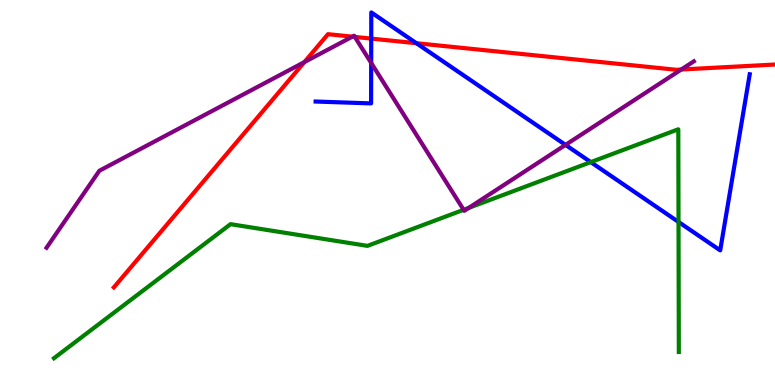[{'lines': ['blue', 'red'], 'intersections': [{'x': 4.79, 'y': 9.0}, {'x': 5.37, 'y': 8.88}]}, {'lines': ['green', 'red'], 'intersections': []}, {'lines': ['purple', 'red'], 'intersections': [{'x': 3.93, 'y': 8.39}, {'x': 4.55, 'y': 9.05}, {'x': 4.58, 'y': 9.04}, {'x': 8.79, 'y': 8.19}]}, {'lines': ['blue', 'green'], 'intersections': [{'x': 7.62, 'y': 5.79}, {'x': 8.76, 'y': 4.24}]}, {'lines': ['blue', 'purple'], 'intersections': [{'x': 4.79, 'y': 8.37}, {'x': 7.3, 'y': 6.24}]}, {'lines': ['green', 'purple'], 'intersections': [{'x': 5.98, 'y': 4.55}, {'x': 6.05, 'y': 4.6}]}]